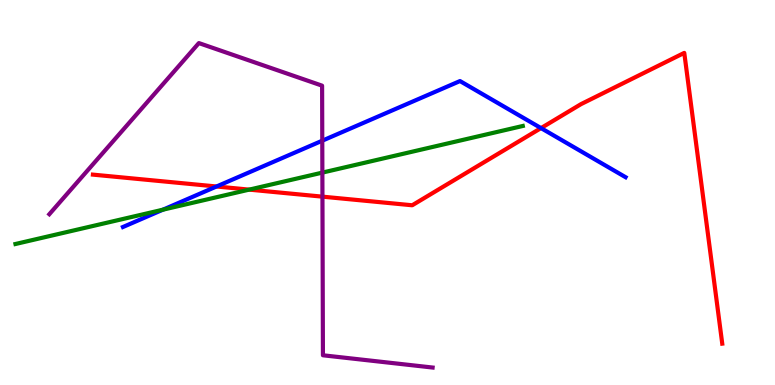[{'lines': ['blue', 'red'], 'intersections': [{'x': 2.79, 'y': 5.16}, {'x': 6.98, 'y': 6.67}]}, {'lines': ['green', 'red'], 'intersections': [{'x': 3.22, 'y': 5.07}]}, {'lines': ['purple', 'red'], 'intersections': [{'x': 4.16, 'y': 4.89}]}, {'lines': ['blue', 'green'], 'intersections': [{'x': 2.1, 'y': 4.55}]}, {'lines': ['blue', 'purple'], 'intersections': [{'x': 4.16, 'y': 6.35}]}, {'lines': ['green', 'purple'], 'intersections': [{'x': 4.16, 'y': 5.52}]}]